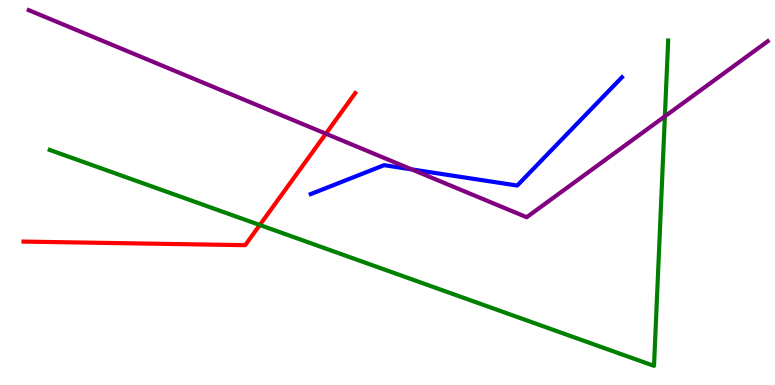[{'lines': ['blue', 'red'], 'intersections': []}, {'lines': ['green', 'red'], 'intersections': [{'x': 3.35, 'y': 4.16}]}, {'lines': ['purple', 'red'], 'intersections': [{'x': 4.2, 'y': 6.53}]}, {'lines': ['blue', 'green'], 'intersections': []}, {'lines': ['blue', 'purple'], 'intersections': [{'x': 5.31, 'y': 5.6}]}, {'lines': ['green', 'purple'], 'intersections': [{'x': 8.58, 'y': 6.98}]}]